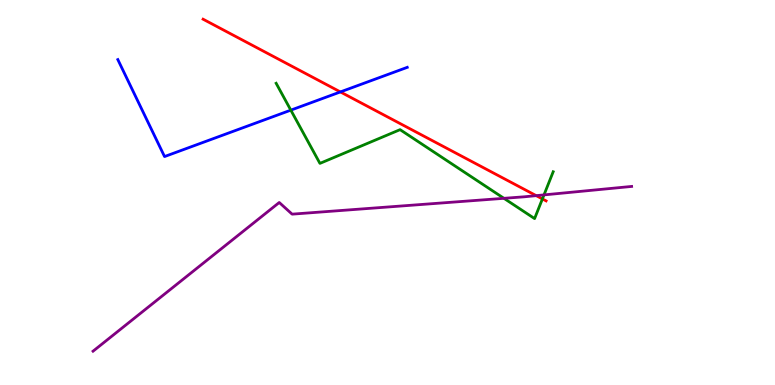[{'lines': ['blue', 'red'], 'intersections': [{'x': 4.39, 'y': 7.61}]}, {'lines': ['green', 'red'], 'intersections': [{'x': 7.0, 'y': 4.83}]}, {'lines': ['purple', 'red'], 'intersections': [{'x': 6.92, 'y': 4.92}]}, {'lines': ['blue', 'green'], 'intersections': [{'x': 3.75, 'y': 7.14}]}, {'lines': ['blue', 'purple'], 'intersections': []}, {'lines': ['green', 'purple'], 'intersections': [{'x': 6.5, 'y': 4.85}, {'x': 7.02, 'y': 4.94}]}]